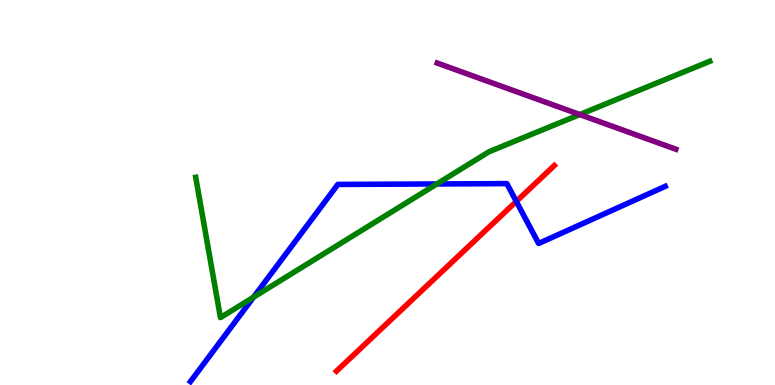[{'lines': ['blue', 'red'], 'intersections': [{'x': 6.66, 'y': 4.77}]}, {'lines': ['green', 'red'], 'intersections': []}, {'lines': ['purple', 'red'], 'intersections': []}, {'lines': ['blue', 'green'], 'intersections': [{'x': 3.27, 'y': 2.28}, {'x': 5.64, 'y': 5.22}]}, {'lines': ['blue', 'purple'], 'intersections': []}, {'lines': ['green', 'purple'], 'intersections': [{'x': 7.48, 'y': 7.02}]}]